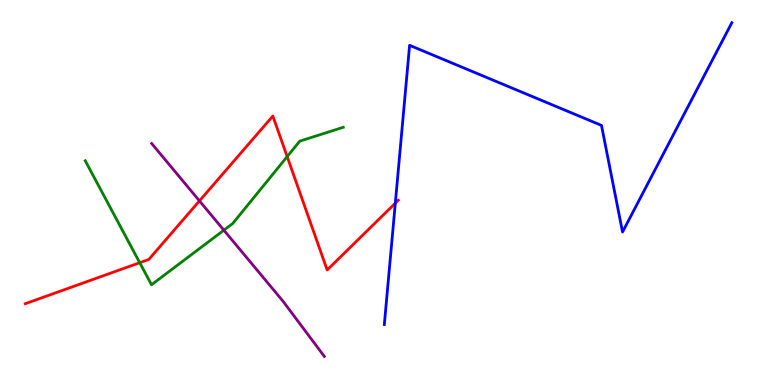[{'lines': ['blue', 'red'], 'intersections': [{'x': 5.1, 'y': 4.72}]}, {'lines': ['green', 'red'], 'intersections': [{'x': 1.8, 'y': 3.18}, {'x': 3.71, 'y': 5.93}]}, {'lines': ['purple', 'red'], 'intersections': [{'x': 2.57, 'y': 4.78}]}, {'lines': ['blue', 'green'], 'intersections': []}, {'lines': ['blue', 'purple'], 'intersections': []}, {'lines': ['green', 'purple'], 'intersections': [{'x': 2.89, 'y': 4.02}]}]